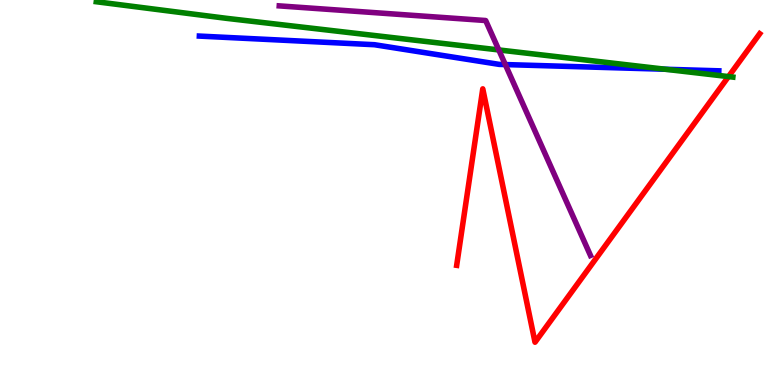[{'lines': ['blue', 'red'], 'intersections': []}, {'lines': ['green', 'red'], 'intersections': [{'x': 9.4, 'y': 8.01}]}, {'lines': ['purple', 'red'], 'intersections': []}, {'lines': ['blue', 'green'], 'intersections': [{'x': 8.58, 'y': 8.2}]}, {'lines': ['blue', 'purple'], 'intersections': [{'x': 6.52, 'y': 8.32}]}, {'lines': ['green', 'purple'], 'intersections': [{'x': 6.44, 'y': 8.7}]}]